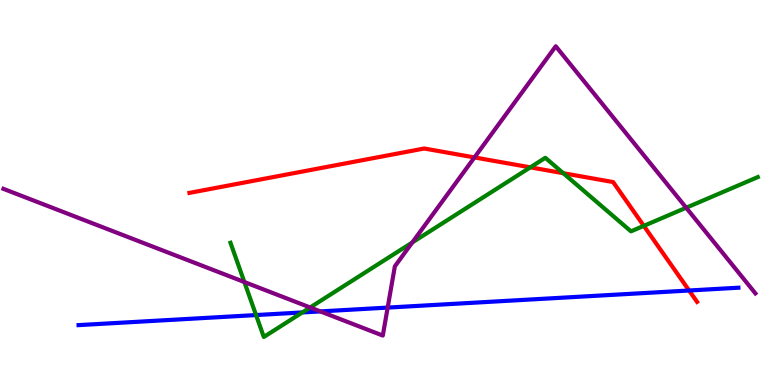[{'lines': ['blue', 'red'], 'intersections': [{'x': 8.89, 'y': 2.45}]}, {'lines': ['green', 'red'], 'intersections': [{'x': 6.84, 'y': 5.65}, {'x': 7.27, 'y': 5.5}, {'x': 8.31, 'y': 4.13}]}, {'lines': ['purple', 'red'], 'intersections': [{'x': 6.12, 'y': 5.91}]}, {'lines': ['blue', 'green'], 'intersections': [{'x': 3.3, 'y': 1.82}, {'x': 3.9, 'y': 1.88}]}, {'lines': ['blue', 'purple'], 'intersections': [{'x': 4.13, 'y': 1.91}, {'x': 5.0, 'y': 2.01}]}, {'lines': ['green', 'purple'], 'intersections': [{'x': 3.15, 'y': 2.67}, {'x': 4.0, 'y': 2.01}, {'x': 5.32, 'y': 3.7}, {'x': 8.85, 'y': 4.6}]}]